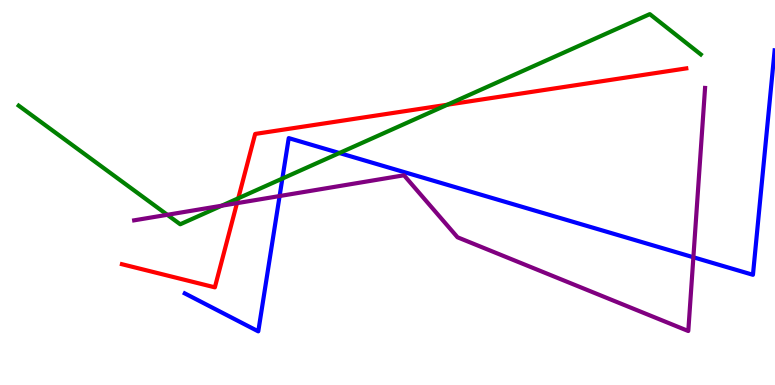[{'lines': ['blue', 'red'], 'intersections': []}, {'lines': ['green', 'red'], 'intersections': [{'x': 3.07, 'y': 4.85}, {'x': 5.77, 'y': 7.28}]}, {'lines': ['purple', 'red'], 'intersections': [{'x': 3.06, 'y': 4.72}]}, {'lines': ['blue', 'green'], 'intersections': [{'x': 3.64, 'y': 5.36}, {'x': 4.38, 'y': 6.03}]}, {'lines': ['blue', 'purple'], 'intersections': [{'x': 3.61, 'y': 4.91}, {'x': 8.95, 'y': 3.32}]}, {'lines': ['green', 'purple'], 'intersections': [{'x': 2.16, 'y': 4.42}, {'x': 2.86, 'y': 4.66}]}]